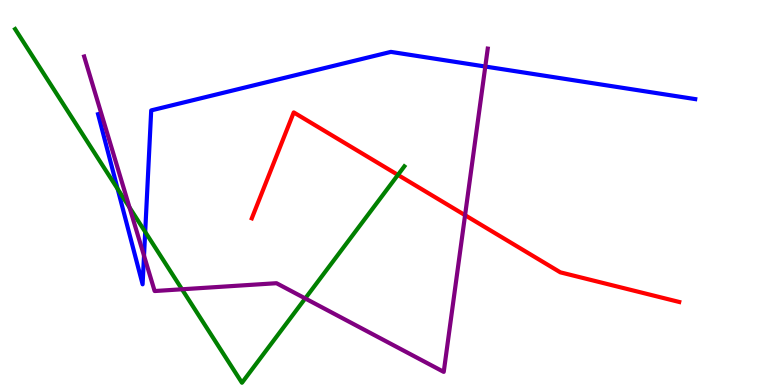[{'lines': ['blue', 'red'], 'intersections': []}, {'lines': ['green', 'red'], 'intersections': [{'x': 5.13, 'y': 5.46}]}, {'lines': ['purple', 'red'], 'intersections': [{'x': 6.0, 'y': 4.41}]}, {'lines': ['blue', 'green'], 'intersections': [{'x': 1.52, 'y': 5.09}, {'x': 1.87, 'y': 3.98}]}, {'lines': ['blue', 'purple'], 'intersections': [{'x': 1.86, 'y': 3.36}, {'x': 6.26, 'y': 8.27}]}, {'lines': ['green', 'purple'], 'intersections': [{'x': 1.67, 'y': 4.61}, {'x': 2.35, 'y': 2.49}, {'x': 3.94, 'y': 2.25}]}]